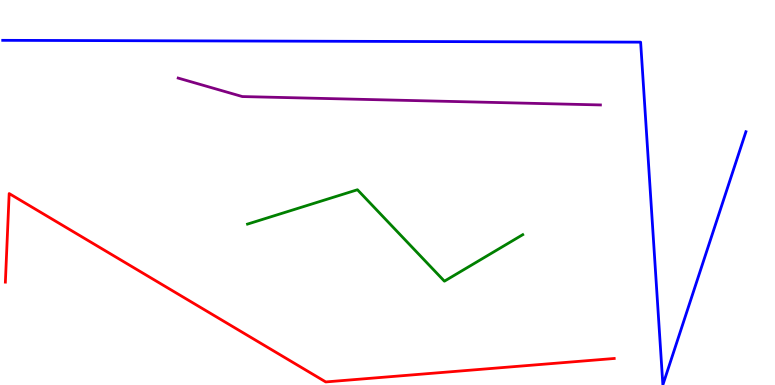[{'lines': ['blue', 'red'], 'intersections': []}, {'lines': ['green', 'red'], 'intersections': []}, {'lines': ['purple', 'red'], 'intersections': []}, {'lines': ['blue', 'green'], 'intersections': []}, {'lines': ['blue', 'purple'], 'intersections': []}, {'lines': ['green', 'purple'], 'intersections': []}]